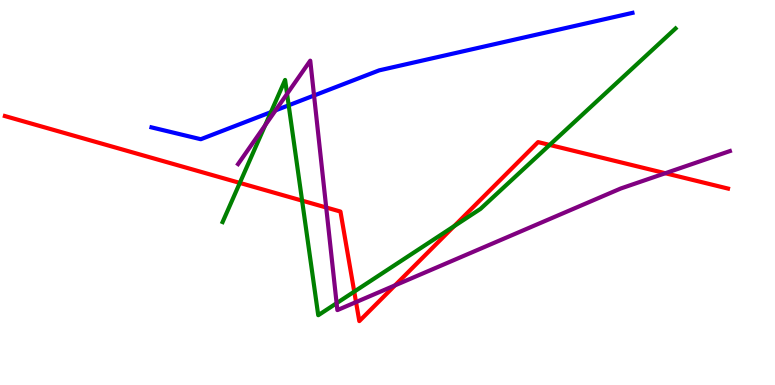[{'lines': ['blue', 'red'], 'intersections': []}, {'lines': ['green', 'red'], 'intersections': [{'x': 3.09, 'y': 5.25}, {'x': 3.9, 'y': 4.79}, {'x': 4.57, 'y': 2.42}, {'x': 5.86, 'y': 4.13}, {'x': 7.09, 'y': 6.24}]}, {'lines': ['purple', 'red'], 'intersections': [{'x': 4.21, 'y': 4.61}, {'x': 4.59, 'y': 2.15}, {'x': 5.1, 'y': 2.59}, {'x': 8.58, 'y': 5.5}]}, {'lines': ['blue', 'green'], 'intersections': [{'x': 3.5, 'y': 7.09}, {'x': 3.72, 'y': 7.27}]}, {'lines': ['blue', 'purple'], 'intersections': [{'x': 3.56, 'y': 7.13}, {'x': 4.05, 'y': 7.52}]}, {'lines': ['green', 'purple'], 'intersections': [{'x': 3.42, 'y': 6.75}, {'x': 3.7, 'y': 7.56}, {'x': 4.34, 'y': 2.12}]}]